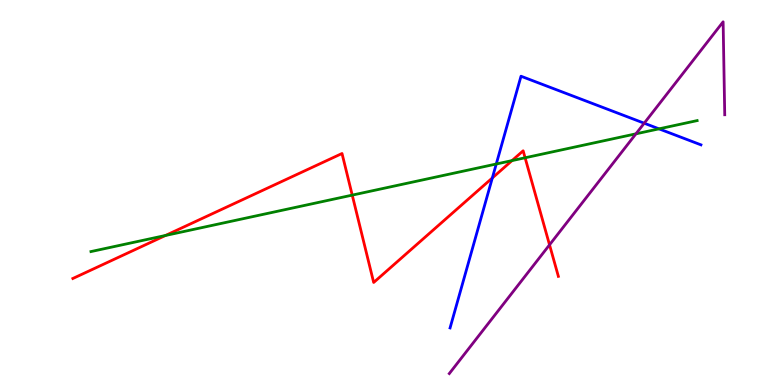[{'lines': ['blue', 'red'], 'intersections': [{'x': 6.35, 'y': 5.38}]}, {'lines': ['green', 'red'], 'intersections': [{'x': 2.14, 'y': 3.88}, {'x': 4.55, 'y': 4.93}, {'x': 6.61, 'y': 5.83}, {'x': 6.78, 'y': 5.9}]}, {'lines': ['purple', 'red'], 'intersections': [{'x': 7.09, 'y': 3.64}]}, {'lines': ['blue', 'green'], 'intersections': [{'x': 6.4, 'y': 5.74}, {'x': 8.5, 'y': 6.65}]}, {'lines': ['blue', 'purple'], 'intersections': [{'x': 8.31, 'y': 6.8}]}, {'lines': ['green', 'purple'], 'intersections': [{'x': 8.21, 'y': 6.52}]}]